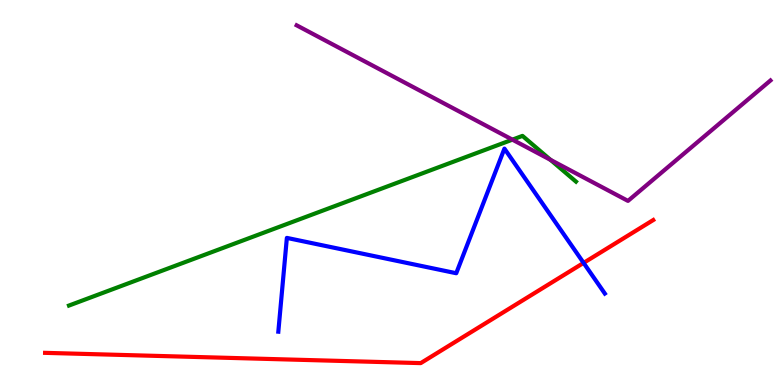[{'lines': ['blue', 'red'], 'intersections': [{'x': 7.53, 'y': 3.17}]}, {'lines': ['green', 'red'], 'intersections': []}, {'lines': ['purple', 'red'], 'intersections': []}, {'lines': ['blue', 'green'], 'intersections': []}, {'lines': ['blue', 'purple'], 'intersections': []}, {'lines': ['green', 'purple'], 'intersections': [{'x': 6.61, 'y': 6.37}, {'x': 7.1, 'y': 5.85}]}]